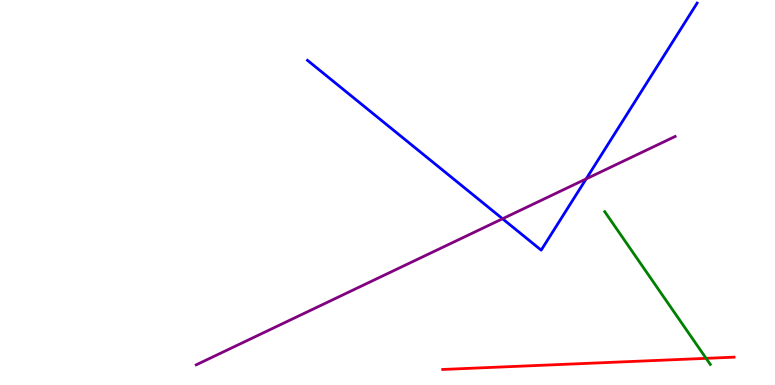[{'lines': ['blue', 'red'], 'intersections': []}, {'lines': ['green', 'red'], 'intersections': [{'x': 9.11, 'y': 0.692}]}, {'lines': ['purple', 'red'], 'intersections': []}, {'lines': ['blue', 'green'], 'intersections': []}, {'lines': ['blue', 'purple'], 'intersections': [{'x': 6.48, 'y': 4.32}, {'x': 7.56, 'y': 5.35}]}, {'lines': ['green', 'purple'], 'intersections': []}]